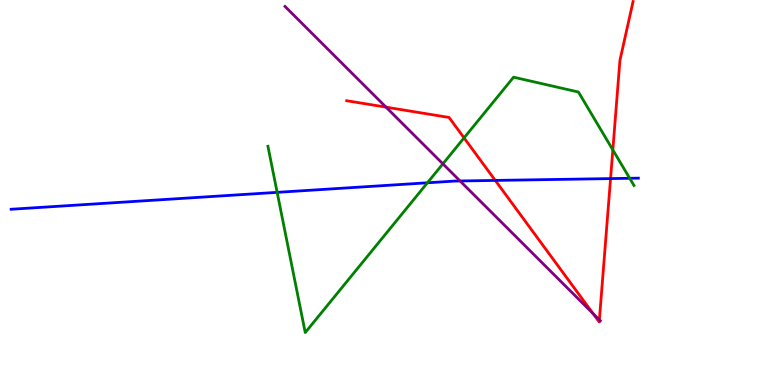[{'lines': ['blue', 'red'], 'intersections': [{'x': 6.39, 'y': 5.31}, {'x': 7.88, 'y': 5.36}]}, {'lines': ['green', 'red'], 'intersections': [{'x': 5.99, 'y': 6.42}, {'x': 7.91, 'y': 6.11}]}, {'lines': ['purple', 'red'], 'intersections': [{'x': 4.98, 'y': 7.22}, {'x': 7.65, 'y': 1.86}, {'x': 7.73, 'y': 1.69}]}, {'lines': ['blue', 'green'], 'intersections': [{'x': 3.58, 'y': 5.0}, {'x': 5.52, 'y': 5.25}, {'x': 8.13, 'y': 5.37}]}, {'lines': ['blue', 'purple'], 'intersections': [{'x': 5.94, 'y': 5.3}]}, {'lines': ['green', 'purple'], 'intersections': [{'x': 5.71, 'y': 5.74}]}]